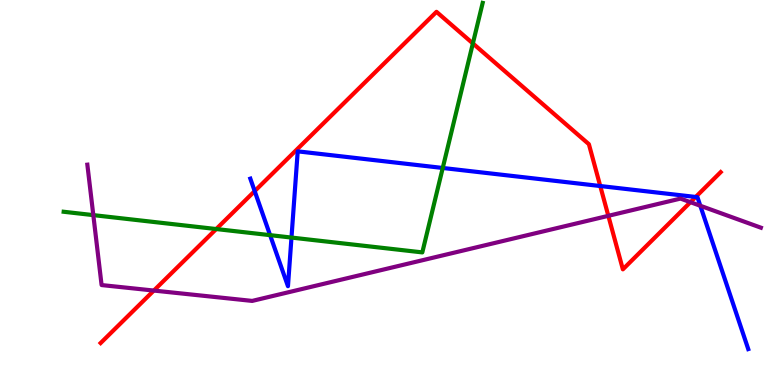[{'lines': ['blue', 'red'], 'intersections': [{'x': 3.29, 'y': 5.04}, {'x': 7.75, 'y': 5.17}, {'x': 8.98, 'y': 4.88}]}, {'lines': ['green', 'red'], 'intersections': [{'x': 2.79, 'y': 4.05}, {'x': 6.1, 'y': 8.87}]}, {'lines': ['purple', 'red'], 'intersections': [{'x': 1.99, 'y': 2.45}, {'x': 7.85, 'y': 4.39}, {'x': 8.91, 'y': 4.75}]}, {'lines': ['blue', 'green'], 'intersections': [{'x': 3.49, 'y': 3.89}, {'x': 3.76, 'y': 3.83}, {'x': 5.71, 'y': 5.64}]}, {'lines': ['blue', 'purple'], 'intersections': [{'x': 9.04, 'y': 4.66}]}, {'lines': ['green', 'purple'], 'intersections': [{'x': 1.2, 'y': 4.41}]}]